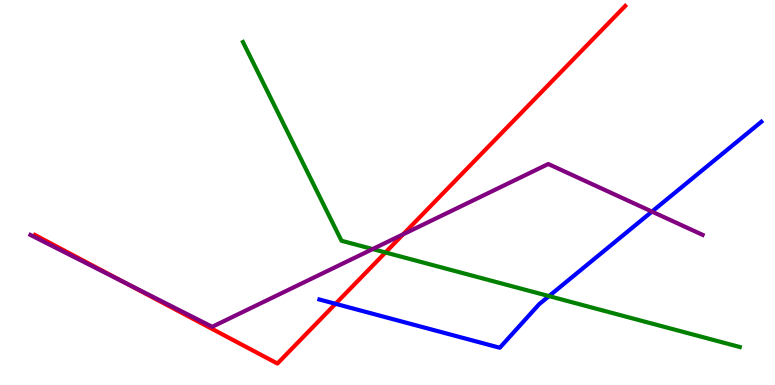[{'lines': ['blue', 'red'], 'intersections': [{'x': 4.33, 'y': 2.11}]}, {'lines': ['green', 'red'], 'intersections': [{'x': 4.97, 'y': 3.44}]}, {'lines': ['purple', 'red'], 'intersections': [{'x': 1.61, 'y': 2.66}, {'x': 5.2, 'y': 3.91}]}, {'lines': ['blue', 'green'], 'intersections': [{'x': 7.08, 'y': 2.31}]}, {'lines': ['blue', 'purple'], 'intersections': [{'x': 8.41, 'y': 4.5}]}, {'lines': ['green', 'purple'], 'intersections': [{'x': 4.81, 'y': 3.53}]}]